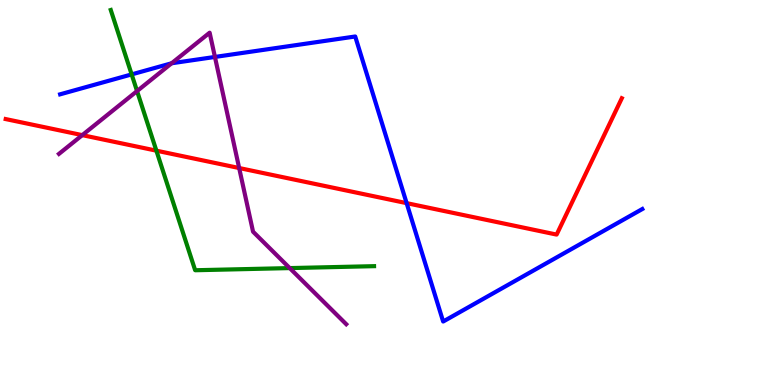[{'lines': ['blue', 'red'], 'intersections': [{'x': 5.25, 'y': 4.72}]}, {'lines': ['green', 'red'], 'intersections': [{'x': 2.02, 'y': 6.09}]}, {'lines': ['purple', 'red'], 'intersections': [{'x': 1.06, 'y': 6.49}, {'x': 3.09, 'y': 5.64}]}, {'lines': ['blue', 'green'], 'intersections': [{'x': 1.7, 'y': 8.07}]}, {'lines': ['blue', 'purple'], 'intersections': [{'x': 2.21, 'y': 8.36}, {'x': 2.77, 'y': 8.52}]}, {'lines': ['green', 'purple'], 'intersections': [{'x': 1.77, 'y': 7.63}, {'x': 3.74, 'y': 3.04}]}]